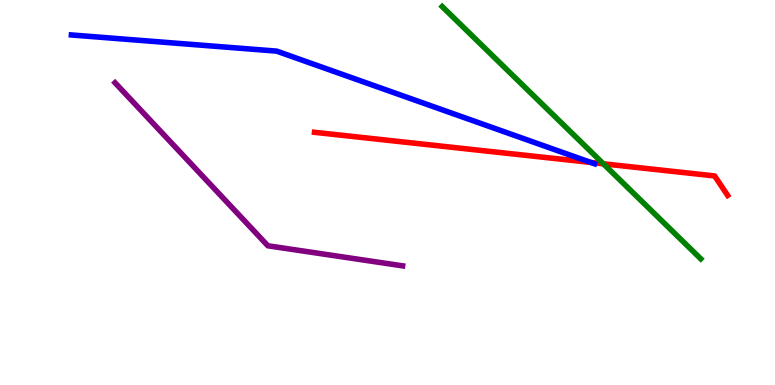[{'lines': ['blue', 'red'], 'intersections': [{'x': 7.62, 'y': 5.78}]}, {'lines': ['green', 'red'], 'intersections': [{'x': 7.79, 'y': 5.75}]}, {'lines': ['purple', 'red'], 'intersections': []}, {'lines': ['blue', 'green'], 'intersections': []}, {'lines': ['blue', 'purple'], 'intersections': []}, {'lines': ['green', 'purple'], 'intersections': []}]